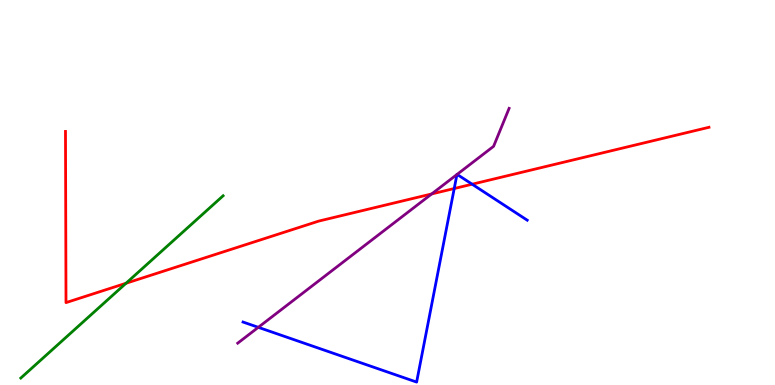[{'lines': ['blue', 'red'], 'intersections': [{'x': 5.86, 'y': 5.1}, {'x': 6.09, 'y': 5.22}]}, {'lines': ['green', 'red'], 'intersections': [{'x': 1.63, 'y': 2.64}]}, {'lines': ['purple', 'red'], 'intersections': [{'x': 5.57, 'y': 4.96}]}, {'lines': ['blue', 'green'], 'intersections': []}, {'lines': ['blue', 'purple'], 'intersections': [{'x': 3.33, 'y': 1.5}, {'x': 5.9, 'y': 5.47}, {'x': 5.9, 'y': 5.47}]}, {'lines': ['green', 'purple'], 'intersections': []}]